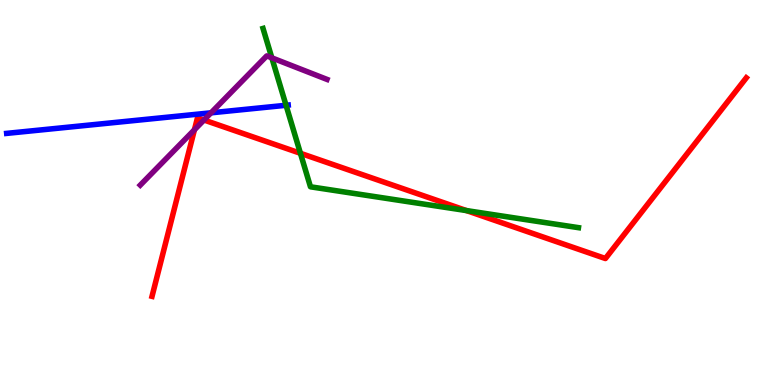[{'lines': ['blue', 'red'], 'intersections': []}, {'lines': ['green', 'red'], 'intersections': [{'x': 3.88, 'y': 6.02}, {'x': 6.02, 'y': 4.53}]}, {'lines': ['purple', 'red'], 'intersections': [{'x': 2.51, 'y': 6.63}, {'x': 2.63, 'y': 6.88}]}, {'lines': ['blue', 'green'], 'intersections': [{'x': 3.69, 'y': 7.27}]}, {'lines': ['blue', 'purple'], 'intersections': [{'x': 2.72, 'y': 7.07}]}, {'lines': ['green', 'purple'], 'intersections': [{'x': 3.51, 'y': 8.5}]}]